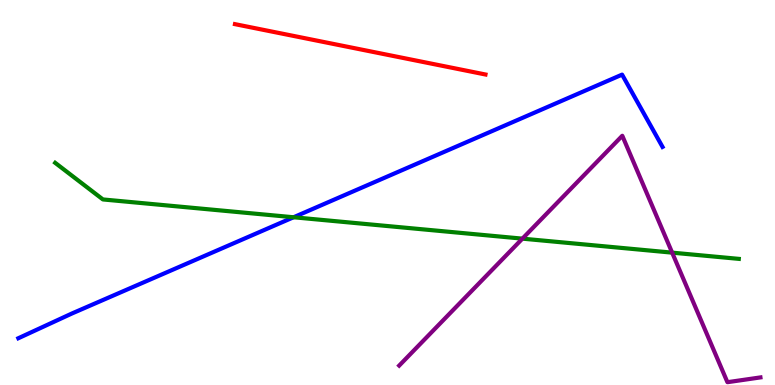[{'lines': ['blue', 'red'], 'intersections': []}, {'lines': ['green', 'red'], 'intersections': []}, {'lines': ['purple', 'red'], 'intersections': []}, {'lines': ['blue', 'green'], 'intersections': [{'x': 3.79, 'y': 4.36}]}, {'lines': ['blue', 'purple'], 'intersections': []}, {'lines': ['green', 'purple'], 'intersections': [{'x': 6.74, 'y': 3.8}, {'x': 8.67, 'y': 3.44}]}]